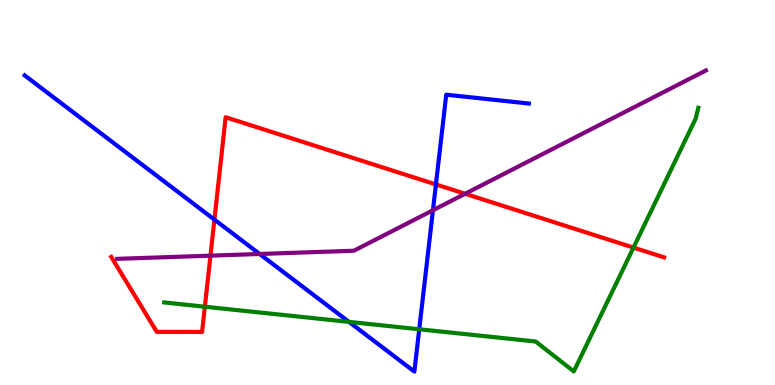[{'lines': ['blue', 'red'], 'intersections': [{'x': 2.77, 'y': 4.3}, {'x': 5.62, 'y': 5.21}]}, {'lines': ['green', 'red'], 'intersections': [{'x': 2.64, 'y': 2.03}, {'x': 8.17, 'y': 3.57}]}, {'lines': ['purple', 'red'], 'intersections': [{'x': 2.72, 'y': 3.36}, {'x': 6.0, 'y': 4.97}]}, {'lines': ['blue', 'green'], 'intersections': [{'x': 4.5, 'y': 1.64}, {'x': 5.41, 'y': 1.45}]}, {'lines': ['blue', 'purple'], 'intersections': [{'x': 3.35, 'y': 3.4}, {'x': 5.59, 'y': 4.54}]}, {'lines': ['green', 'purple'], 'intersections': []}]